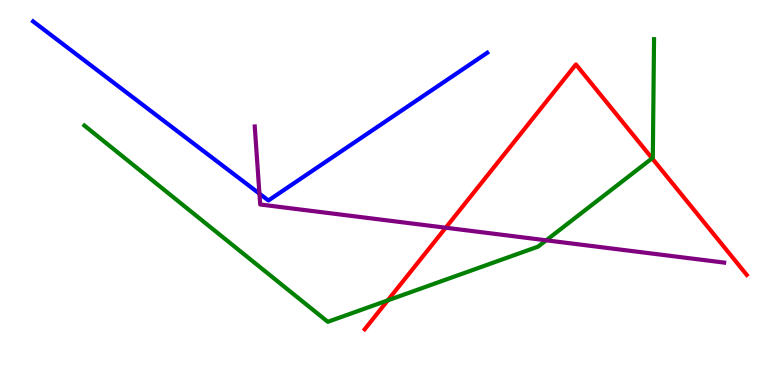[{'lines': ['blue', 'red'], 'intersections': []}, {'lines': ['green', 'red'], 'intersections': [{'x': 5.0, 'y': 2.2}, {'x': 8.41, 'y': 5.89}]}, {'lines': ['purple', 'red'], 'intersections': [{'x': 5.75, 'y': 4.09}]}, {'lines': ['blue', 'green'], 'intersections': []}, {'lines': ['blue', 'purple'], 'intersections': [{'x': 3.35, 'y': 4.97}]}, {'lines': ['green', 'purple'], 'intersections': [{'x': 7.05, 'y': 3.76}]}]